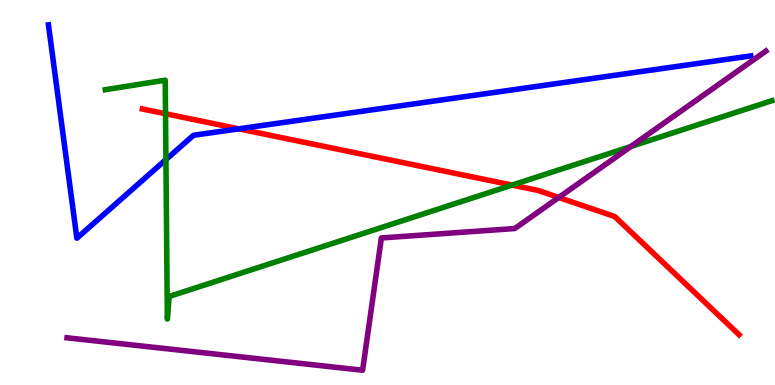[{'lines': ['blue', 'red'], 'intersections': [{'x': 3.08, 'y': 6.65}]}, {'lines': ['green', 'red'], 'intersections': [{'x': 2.14, 'y': 7.05}, {'x': 6.61, 'y': 5.19}]}, {'lines': ['purple', 'red'], 'intersections': [{'x': 7.21, 'y': 4.87}]}, {'lines': ['blue', 'green'], 'intersections': [{'x': 2.14, 'y': 5.85}]}, {'lines': ['blue', 'purple'], 'intersections': []}, {'lines': ['green', 'purple'], 'intersections': [{'x': 8.14, 'y': 6.19}]}]